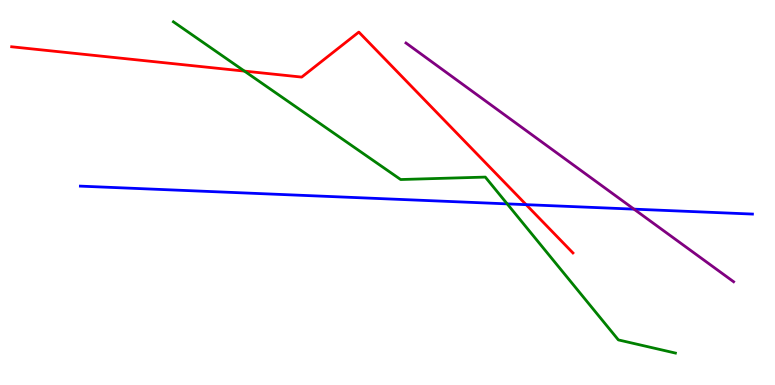[{'lines': ['blue', 'red'], 'intersections': [{'x': 6.79, 'y': 4.68}]}, {'lines': ['green', 'red'], 'intersections': [{'x': 3.15, 'y': 8.15}]}, {'lines': ['purple', 'red'], 'intersections': []}, {'lines': ['blue', 'green'], 'intersections': [{'x': 6.54, 'y': 4.7}]}, {'lines': ['blue', 'purple'], 'intersections': [{'x': 8.18, 'y': 4.57}]}, {'lines': ['green', 'purple'], 'intersections': []}]